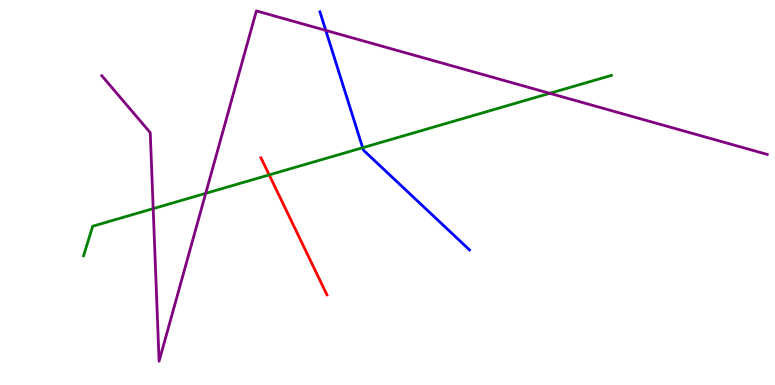[{'lines': ['blue', 'red'], 'intersections': []}, {'lines': ['green', 'red'], 'intersections': [{'x': 3.47, 'y': 5.46}]}, {'lines': ['purple', 'red'], 'intersections': []}, {'lines': ['blue', 'green'], 'intersections': [{'x': 4.68, 'y': 6.16}]}, {'lines': ['blue', 'purple'], 'intersections': [{'x': 4.2, 'y': 9.21}]}, {'lines': ['green', 'purple'], 'intersections': [{'x': 1.98, 'y': 4.58}, {'x': 2.65, 'y': 4.98}, {'x': 7.09, 'y': 7.58}]}]